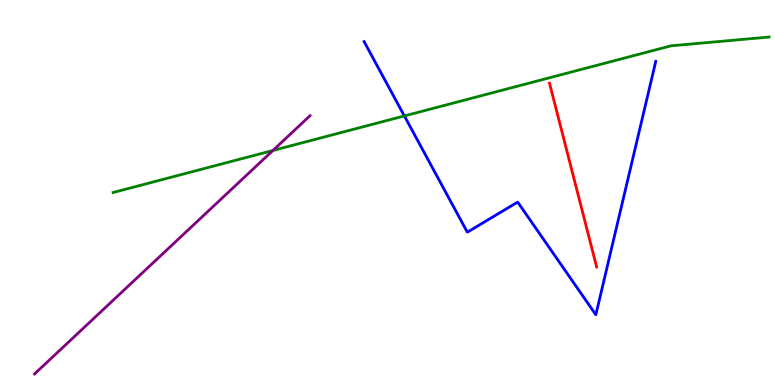[{'lines': ['blue', 'red'], 'intersections': []}, {'lines': ['green', 'red'], 'intersections': []}, {'lines': ['purple', 'red'], 'intersections': []}, {'lines': ['blue', 'green'], 'intersections': [{'x': 5.22, 'y': 6.99}]}, {'lines': ['blue', 'purple'], 'intersections': []}, {'lines': ['green', 'purple'], 'intersections': [{'x': 3.52, 'y': 6.09}]}]